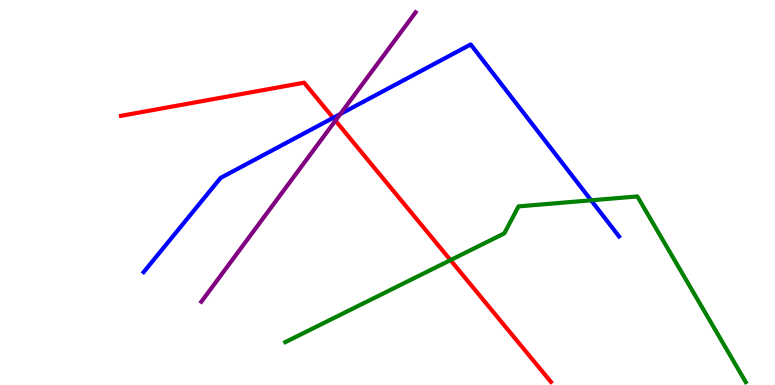[{'lines': ['blue', 'red'], 'intersections': [{'x': 4.3, 'y': 6.94}]}, {'lines': ['green', 'red'], 'intersections': [{'x': 5.81, 'y': 3.24}]}, {'lines': ['purple', 'red'], 'intersections': [{'x': 4.33, 'y': 6.87}]}, {'lines': ['blue', 'green'], 'intersections': [{'x': 7.63, 'y': 4.8}]}, {'lines': ['blue', 'purple'], 'intersections': [{'x': 4.39, 'y': 7.04}]}, {'lines': ['green', 'purple'], 'intersections': []}]